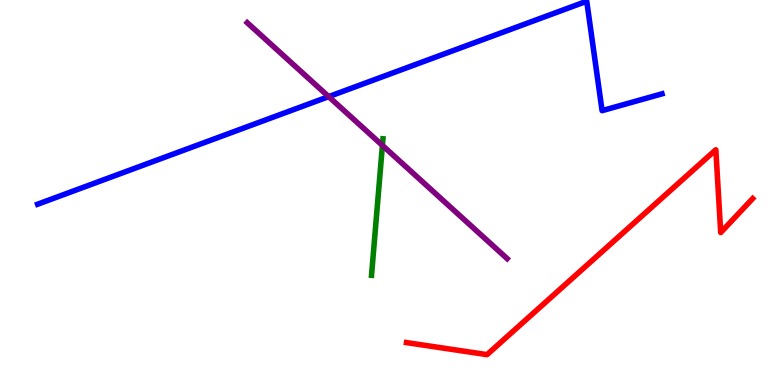[{'lines': ['blue', 'red'], 'intersections': []}, {'lines': ['green', 'red'], 'intersections': []}, {'lines': ['purple', 'red'], 'intersections': []}, {'lines': ['blue', 'green'], 'intersections': []}, {'lines': ['blue', 'purple'], 'intersections': [{'x': 4.24, 'y': 7.49}]}, {'lines': ['green', 'purple'], 'intersections': [{'x': 4.93, 'y': 6.22}]}]